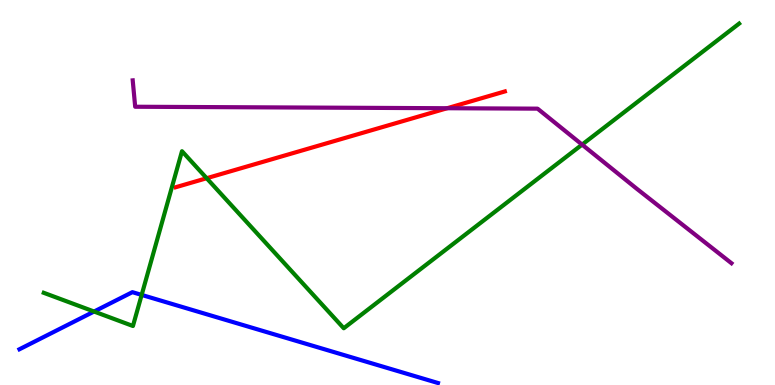[{'lines': ['blue', 'red'], 'intersections': []}, {'lines': ['green', 'red'], 'intersections': [{'x': 2.67, 'y': 5.37}]}, {'lines': ['purple', 'red'], 'intersections': [{'x': 5.77, 'y': 7.19}]}, {'lines': ['blue', 'green'], 'intersections': [{'x': 1.21, 'y': 1.91}, {'x': 1.83, 'y': 2.34}]}, {'lines': ['blue', 'purple'], 'intersections': []}, {'lines': ['green', 'purple'], 'intersections': [{'x': 7.51, 'y': 6.24}]}]